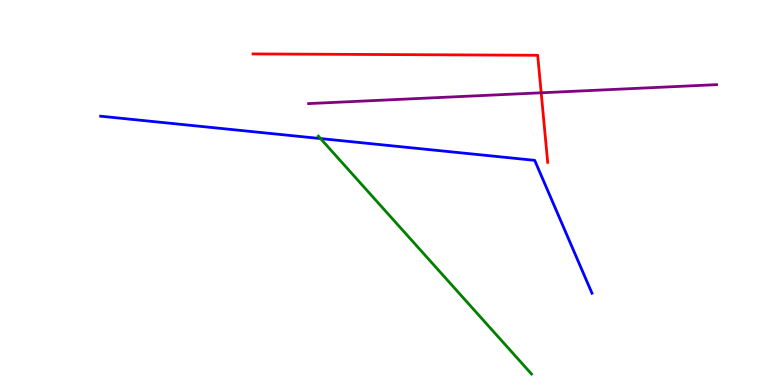[{'lines': ['blue', 'red'], 'intersections': []}, {'lines': ['green', 'red'], 'intersections': []}, {'lines': ['purple', 'red'], 'intersections': [{'x': 6.98, 'y': 7.59}]}, {'lines': ['blue', 'green'], 'intersections': [{'x': 4.14, 'y': 6.4}]}, {'lines': ['blue', 'purple'], 'intersections': []}, {'lines': ['green', 'purple'], 'intersections': []}]